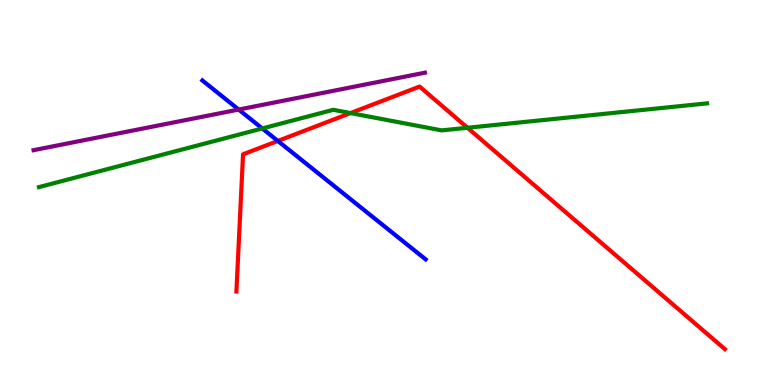[{'lines': ['blue', 'red'], 'intersections': [{'x': 3.59, 'y': 6.34}]}, {'lines': ['green', 'red'], 'intersections': [{'x': 4.52, 'y': 7.06}, {'x': 6.03, 'y': 6.68}]}, {'lines': ['purple', 'red'], 'intersections': []}, {'lines': ['blue', 'green'], 'intersections': [{'x': 3.38, 'y': 6.66}]}, {'lines': ['blue', 'purple'], 'intersections': [{'x': 3.08, 'y': 7.15}]}, {'lines': ['green', 'purple'], 'intersections': []}]